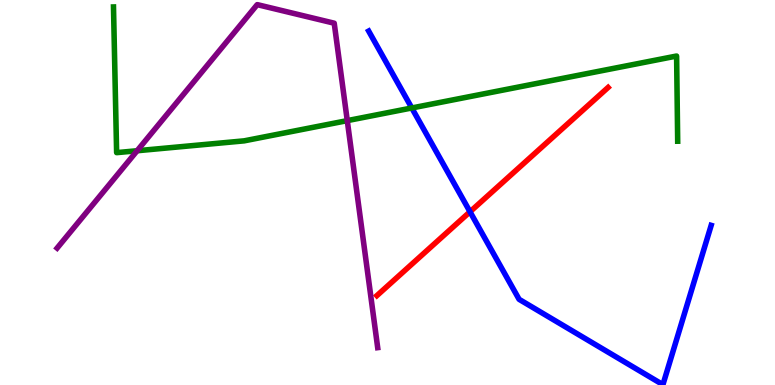[{'lines': ['blue', 'red'], 'intersections': [{'x': 6.06, 'y': 4.5}]}, {'lines': ['green', 'red'], 'intersections': []}, {'lines': ['purple', 'red'], 'intersections': []}, {'lines': ['blue', 'green'], 'intersections': [{'x': 5.31, 'y': 7.2}]}, {'lines': ['blue', 'purple'], 'intersections': []}, {'lines': ['green', 'purple'], 'intersections': [{'x': 1.77, 'y': 6.08}, {'x': 4.48, 'y': 6.87}]}]